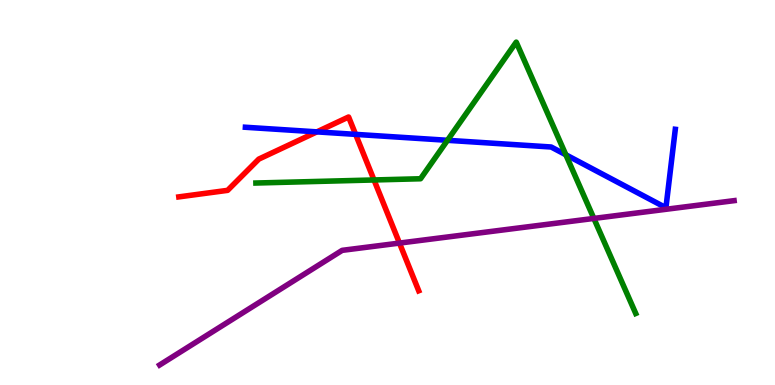[{'lines': ['blue', 'red'], 'intersections': [{'x': 4.09, 'y': 6.57}, {'x': 4.59, 'y': 6.51}]}, {'lines': ['green', 'red'], 'intersections': [{'x': 4.83, 'y': 5.33}]}, {'lines': ['purple', 'red'], 'intersections': [{'x': 5.15, 'y': 3.69}]}, {'lines': ['blue', 'green'], 'intersections': [{'x': 5.77, 'y': 6.36}, {'x': 7.3, 'y': 5.98}]}, {'lines': ['blue', 'purple'], 'intersections': []}, {'lines': ['green', 'purple'], 'intersections': [{'x': 7.66, 'y': 4.33}]}]